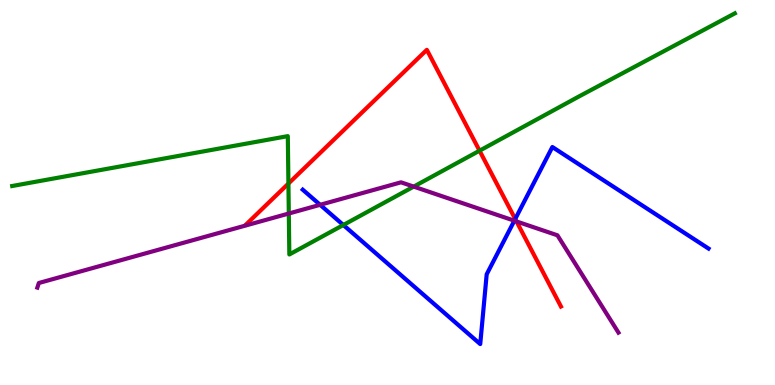[{'lines': ['blue', 'red'], 'intersections': [{'x': 6.65, 'y': 4.31}]}, {'lines': ['green', 'red'], 'intersections': [{'x': 3.72, 'y': 5.23}, {'x': 6.19, 'y': 6.09}]}, {'lines': ['purple', 'red'], 'intersections': [{'x': 6.66, 'y': 4.25}]}, {'lines': ['blue', 'green'], 'intersections': [{'x': 4.43, 'y': 4.16}]}, {'lines': ['blue', 'purple'], 'intersections': [{'x': 4.13, 'y': 4.68}, {'x': 6.64, 'y': 4.27}]}, {'lines': ['green', 'purple'], 'intersections': [{'x': 3.73, 'y': 4.45}, {'x': 5.34, 'y': 5.15}]}]